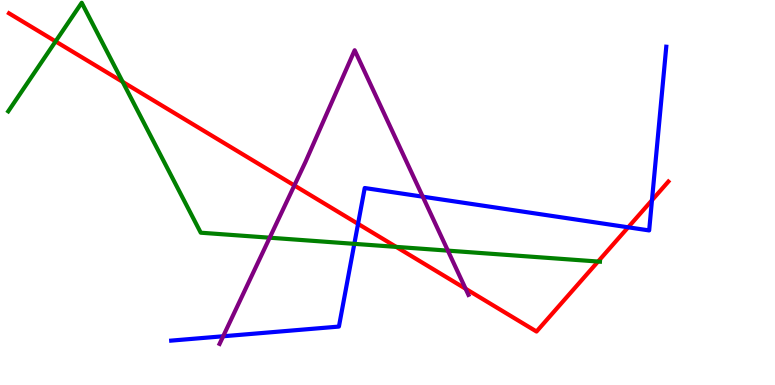[{'lines': ['blue', 'red'], 'intersections': [{'x': 4.62, 'y': 4.19}, {'x': 8.11, 'y': 4.1}, {'x': 8.41, 'y': 4.8}]}, {'lines': ['green', 'red'], 'intersections': [{'x': 0.717, 'y': 8.92}, {'x': 1.58, 'y': 7.87}, {'x': 5.11, 'y': 3.59}, {'x': 7.72, 'y': 3.21}]}, {'lines': ['purple', 'red'], 'intersections': [{'x': 3.8, 'y': 5.18}, {'x': 6.01, 'y': 2.5}]}, {'lines': ['blue', 'green'], 'intersections': [{'x': 4.57, 'y': 3.67}]}, {'lines': ['blue', 'purple'], 'intersections': [{'x': 2.88, 'y': 1.27}, {'x': 5.46, 'y': 4.89}]}, {'lines': ['green', 'purple'], 'intersections': [{'x': 3.48, 'y': 3.83}, {'x': 5.78, 'y': 3.49}]}]